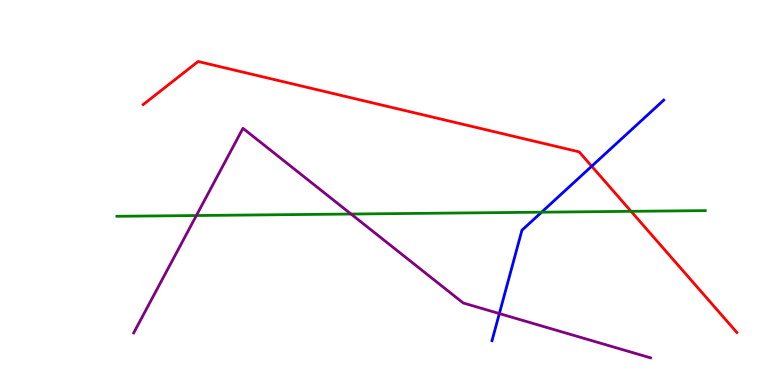[{'lines': ['blue', 'red'], 'intersections': [{'x': 7.63, 'y': 5.68}]}, {'lines': ['green', 'red'], 'intersections': [{'x': 8.14, 'y': 4.51}]}, {'lines': ['purple', 'red'], 'intersections': []}, {'lines': ['blue', 'green'], 'intersections': [{'x': 6.99, 'y': 4.49}]}, {'lines': ['blue', 'purple'], 'intersections': [{'x': 6.44, 'y': 1.86}]}, {'lines': ['green', 'purple'], 'intersections': [{'x': 2.53, 'y': 4.4}, {'x': 4.53, 'y': 4.44}]}]